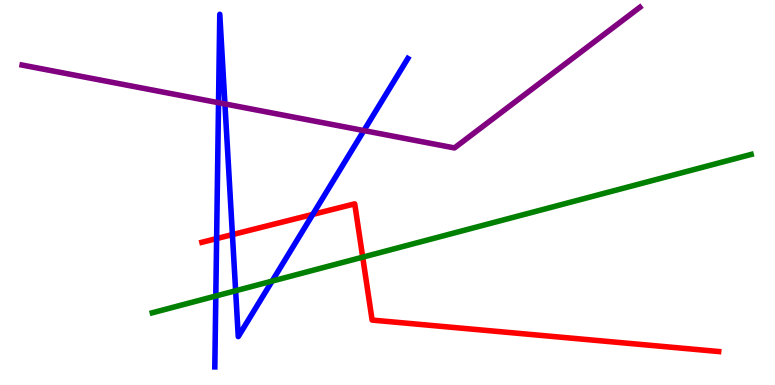[{'lines': ['blue', 'red'], 'intersections': [{'x': 2.8, 'y': 3.8}, {'x': 3.0, 'y': 3.91}, {'x': 4.04, 'y': 4.43}]}, {'lines': ['green', 'red'], 'intersections': [{'x': 4.68, 'y': 3.32}]}, {'lines': ['purple', 'red'], 'intersections': []}, {'lines': ['blue', 'green'], 'intersections': [{'x': 2.78, 'y': 2.31}, {'x': 3.04, 'y': 2.45}, {'x': 3.51, 'y': 2.7}]}, {'lines': ['blue', 'purple'], 'intersections': [{'x': 2.82, 'y': 7.33}, {'x': 2.9, 'y': 7.3}, {'x': 4.7, 'y': 6.61}]}, {'lines': ['green', 'purple'], 'intersections': []}]